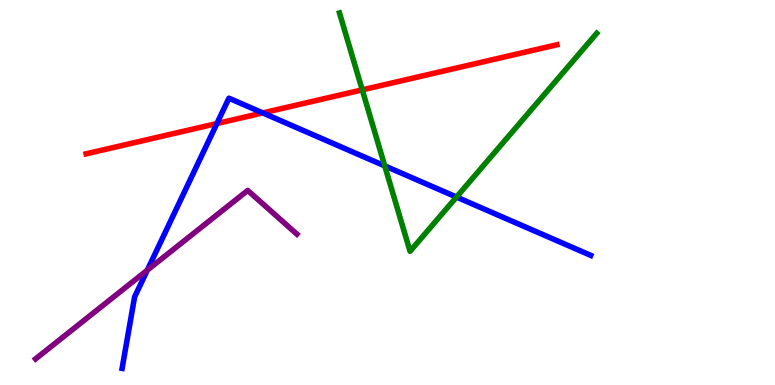[{'lines': ['blue', 'red'], 'intersections': [{'x': 2.8, 'y': 6.79}, {'x': 3.39, 'y': 7.07}]}, {'lines': ['green', 'red'], 'intersections': [{'x': 4.67, 'y': 7.67}]}, {'lines': ['purple', 'red'], 'intersections': []}, {'lines': ['blue', 'green'], 'intersections': [{'x': 4.96, 'y': 5.69}, {'x': 5.89, 'y': 4.88}]}, {'lines': ['blue', 'purple'], 'intersections': [{'x': 1.9, 'y': 2.98}]}, {'lines': ['green', 'purple'], 'intersections': []}]